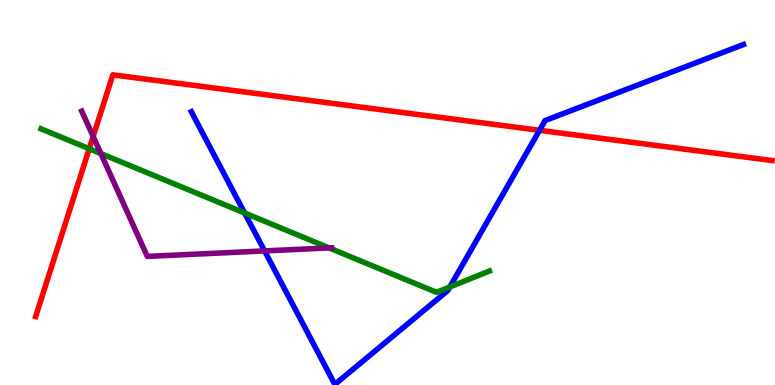[{'lines': ['blue', 'red'], 'intersections': [{'x': 6.96, 'y': 6.62}]}, {'lines': ['green', 'red'], 'intersections': [{'x': 1.15, 'y': 6.14}]}, {'lines': ['purple', 'red'], 'intersections': [{'x': 1.2, 'y': 6.46}]}, {'lines': ['blue', 'green'], 'intersections': [{'x': 3.16, 'y': 4.47}, {'x': 5.8, 'y': 2.55}]}, {'lines': ['blue', 'purple'], 'intersections': [{'x': 3.41, 'y': 3.48}]}, {'lines': ['green', 'purple'], 'intersections': [{'x': 1.3, 'y': 6.01}, {'x': 4.25, 'y': 3.56}]}]